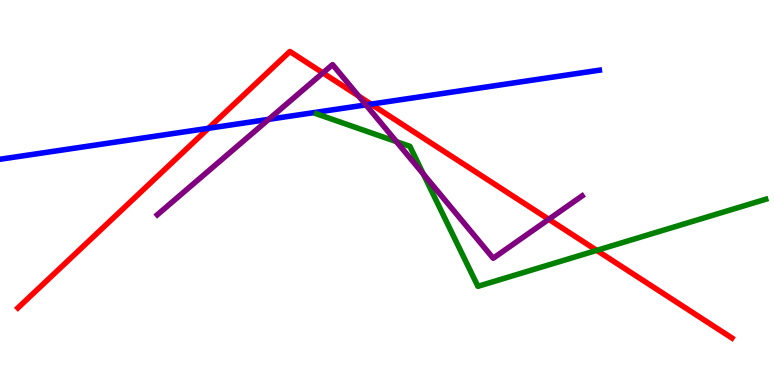[{'lines': ['blue', 'red'], 'intersections': [{'x': 2.69, 'y': 6.67}, {'x': 4.79, 'y': 7.3}]}, {'lines': ['green', 'red'], 'intersections': [{'x': 7.7, 'y': 3.5}]}, {'lines': ['purple', 'red'], 'intersections': [{'x': 4.17, 'y': 8.11}, {'x': 4.63, 'y': 7.5}, {'x': 7.08, 'y': 4.3}]}, {'lines': ['blue', 'green'], 'intersections': []}, {'lines': ['blue', 'purple'], 'intersections': [{'x': 3.47, 'y': 6.9}, {'x': 4.72, 'y': 7.28}]}, {'lines': ['green', 'purple'], 'intersections': [{'x': 5.12, 'y': 6.32}, {'x': 5.46, 'y': 5.48}]}]